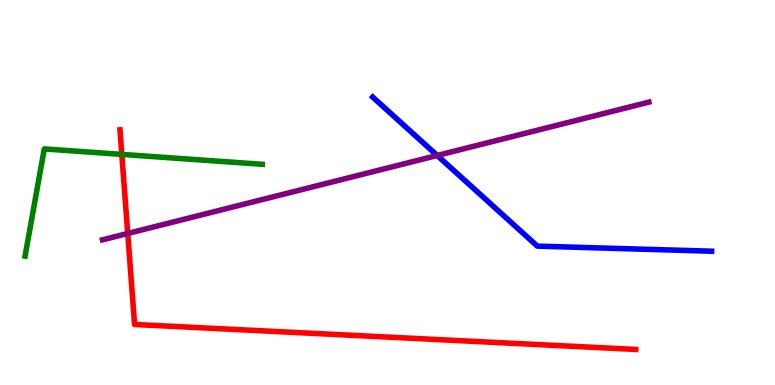[{'lines': ['blue', 'red'], 'intersections': []}, {'lines': ['green', 'red'], 'intersections': [{'x': 1.57, 'y': 5.99}]}, {'lines': ['purple', 'red'], 'intersections': [{'x': 1.65, 'y': 3.94}]}, {'lines': ['blue', 'green'], 'intersections': []}, {'lines': ['blue', 'purple'], 'intersections': [{'x': 5.64, 'y': 5.96}]}, {'lines': ['green', 'purple'], 'intersections': []}]